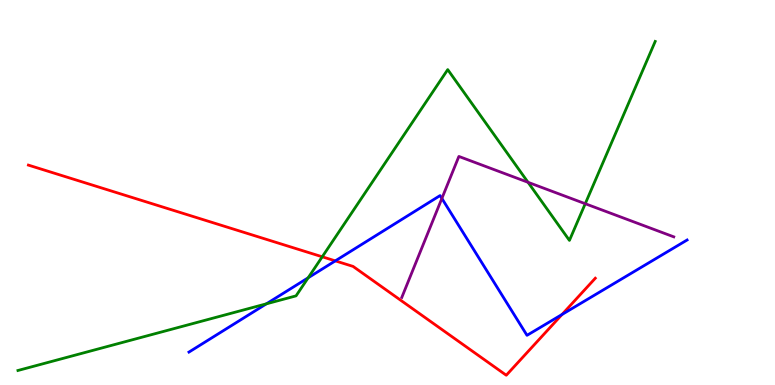[{'lines': ['blue', 'red'], 'intersections': [{'x': 4.33, 'y': 3.22}, {'x': 7.25, 'y': 1.83}]}, {'lines': ['green', 'red'], 'intersections': [{'x': 4.16, 'y': 3.33}]}, {'lines': ['purple', 'red'], 'intersections': []}, {'lines': ['blue', 'green'], 'intersections': [{'x': 3.44, 'y': 2.11}, {'x': 3.98, 'y': 2.78}]}, {'lines': ['blue', 'purple'], 'intersections': [{'x': 5.7, 'y': 4.85}]}, {'lines': ['green', 'purple'], 'intersections': [{'x': 6.81, 'y': 5.26}, {'x': 7.55, 'y': 4.71}]}]